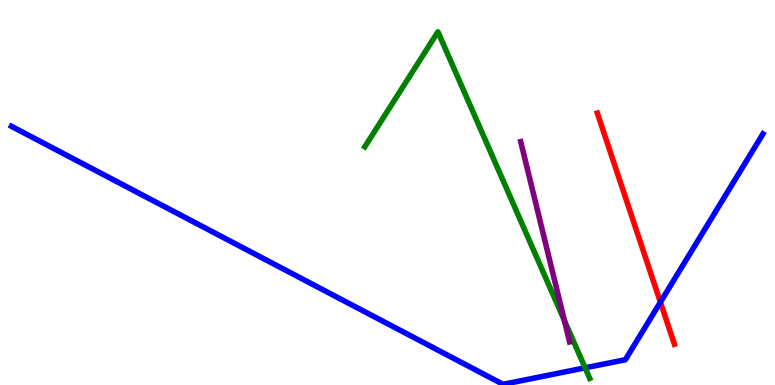[{'lines': ['blue', 'red'], 'intersections': [{'x': 8.52, 'y': 2.15}]}, {'lines': ['green', 'red'], 'intersections': []}, {'lines': ['purple', 'red'], 'intersections': []}, {'lines': ['blue', 'green'], 'intersections': [{'x': 7.55, 'y': 0.446}]}, {'lines': ['blue', 'purple'], 'intersections': []}, {'lines': ['green', 'purple'], 'intersections': [{'x': 7.28, 'y': 1.67}]}]